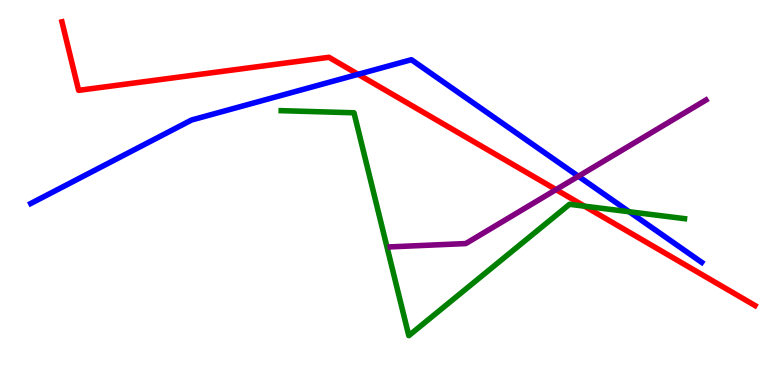[{'lines': ['blue', 'red'], 'intersections': [{'x': 4.62, 'y': 8.07}]}, {'lines': ['green', 'red'], 'intersections': [{'x': 7.54, 'y': 4.65}]}, {'lines': ['purple', 'red'], 'intersections': [{'x': 7.17, 'y': 5.07}]}, {'lines': ['blue', 'green'], 'intersections': [{'x': 8.12, 'y': 4.5}]}, {'lines': ['blue', 'purple'], 'intersections': [{'x': 7.46, 'y': 5.42}]}, {'lines': ['green', 'purple'], 'intersections': []}]